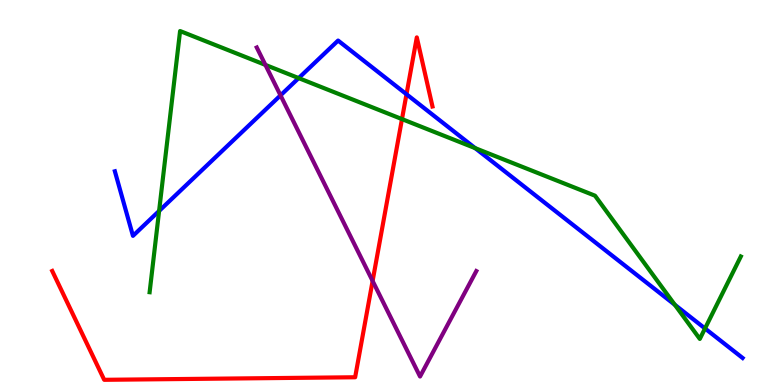[{'lines': ['blue', 'red'], 'intersections': [{'x': 5.25, 'y': 7.55}]}, {'lines': ['green', 'red'], 'intersections': [{'x': 5.19, 'y': 6.91}]}, {'lines': ['purple', 'red'], 'intersections': [{'x': 4.81, 'y': 2.7}]}, {'lines': ['blue', 'green'], 'intersections': [{'x': 2.05, 'y': 4.52}, {'x': 3.85, 'y': 7.97}, {'x': 6.13, 'y': 6.15}, {'x': 8.71, 'y': 2.08}, {'x': 9.1, 'y': 1.47}]}, {'lines': ['blue', 'purple'], 'intersections': [{'x': 3.62, 'y': 7.52}]}, {'lines': ['green', 'purple'], 'intersections': [{'x': 3.42, 'y': 8.31}]}]